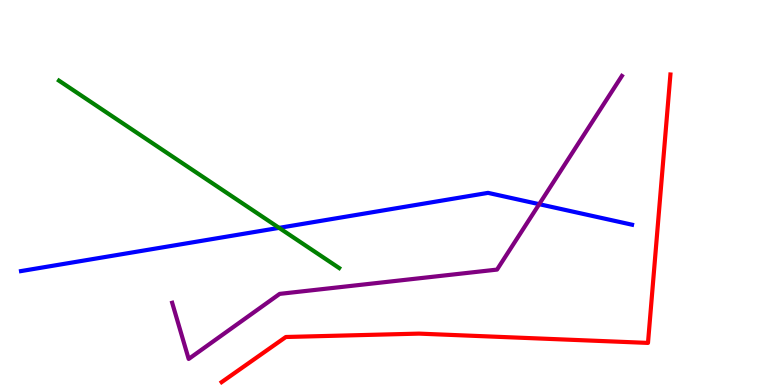[{'lines': ['blue', 'red'], 'intersections': []}, {'lines': ['green', 'red'], 'intersections': []}, {'lines': ['purple', 'red'], 'intersections': []}, {'lines': ['blue', 'green'], 'intersections': [{'x': 3.6, 'y': 4.08}]}, {'lines': ['blue', 'purple'], 'intersections': [{'x': 6.96, 'y': 4.7}]}, {'lines': ['green', 'purple'], 'intersections': []}]